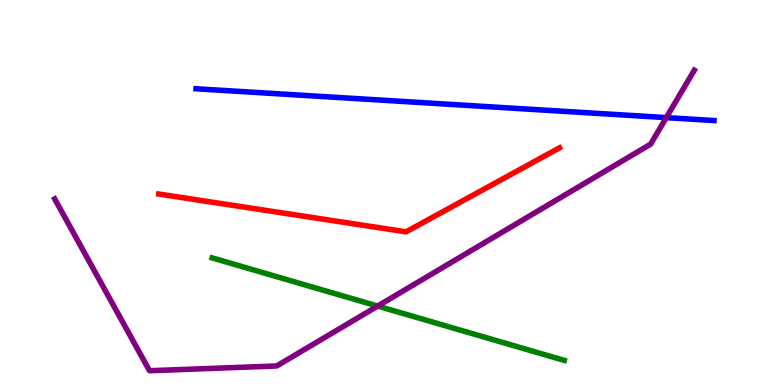[{'lines': ['blue', 'red'], 'intersections': []}, {'lines': ['green', 'red'], 'intersections': []}, {'lines': ['purple', 'red'], 'intersections': []}, {'lines': ['blue', 'green'], 'intersections': []}, {'lines': ['blue', 'purple'], 'intersections': [{'x': 8.6, 'y': 6.94}]}, {'lines': ['green', 'purple'], 'intersections': [{'x': 4.87, 'y': 2.05}]}]